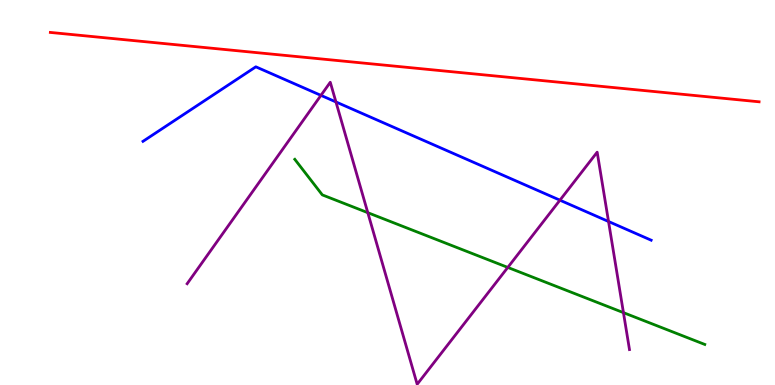[{'lines': ['blue', 'red'], 'intersections': []}, {'lines': ['green', 'red'], 'intersections': []}, {'lines': ['purple', 'red'], 'intersections': []}, {'lines': ['blue', 'green'], 'intersections': []}, {'lines': ['blue', 'purple'], 'intersections': [{'x': 4.14, 'y': 7.52}, {'x': 4.33, 'y': 7.35}, {'x': 7.22, 'y': 4.8}, {'x': 7.85, 'y': 4.25}]}, {'lines': ['green', 'purple'], 'intersections': [{'x': 4.75, 'y': 4.48}, {'x': 6.55, 'y': 3.05}, {'x': 8.04, 'y': 1.88}]}]